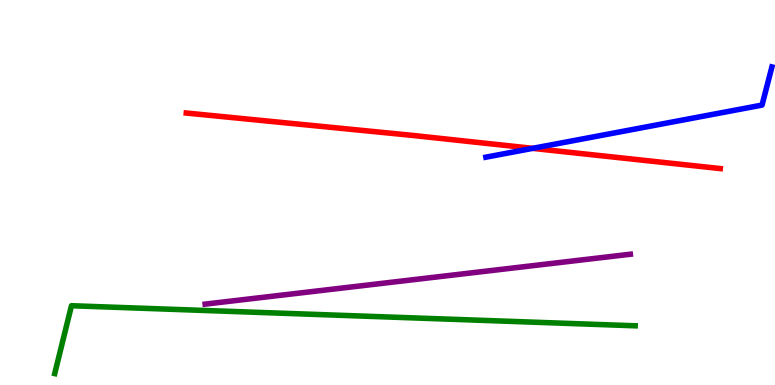[{'lines': ['blue', 'red'], 'intersections': [{'x': 6.87, 'y': 6.15}]}, {'lines': ['green', 'red'], 'intersections': []}, {'lines': ['purple', 'red'], 'intersections': []}, {'lines': ['blue', 'green'], 'intersections': []}, {'lines': ['blue', 'purple'], 'intersections': []}, {'lines': ['green', 'purple'], 'intersections': []}]